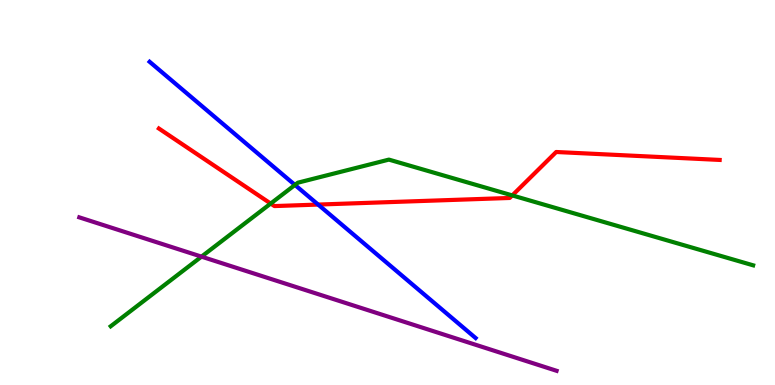[{'lines': ['blue', 'red'], 'intersections': [{'x': 4.1, 'y': 4.69}]}, {'lines': ['green', 'red'], 'intersections': [{'x': 3.49, 'y': 4.71}, {'x': 6.61, 'y': 4.92}]}, {'lines': ['purple', 'red'], 'intersections': []}, {'lines': ['blue', 'green'], 'intersections': [{'x': 3.81, 'y': 5.2}]}, {'lines': ['blue', 'purple'], 'intersections': []}, {'lines': ['green', 'purple'], 'intersections': [{'x': 2.6, 'y': 3.33}]}]